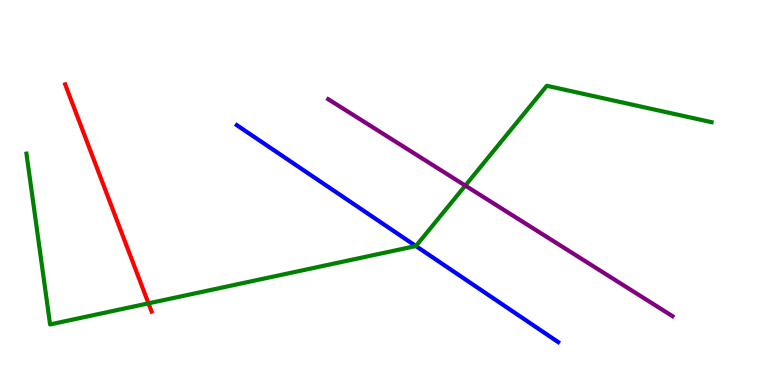[{'lines': ['blue', 'red'], 'intersections': []}, {'lines': ['green', 'red'], 'intersections': [{'x': 1.92, 'y': 2.12}]}, {'lines': ['purple', 'red'], 'intersections': []}, {'lines': ['blue', 'green'], 'intersections': [{'x': 5.37, 'y': 3.61}]}, {'lines': ['blue', 'purple'], 'intersections': []}, {'lines': ['green', 'purple'], 'intersections': [{'x': 6.0, 'y': 5.18}]}]